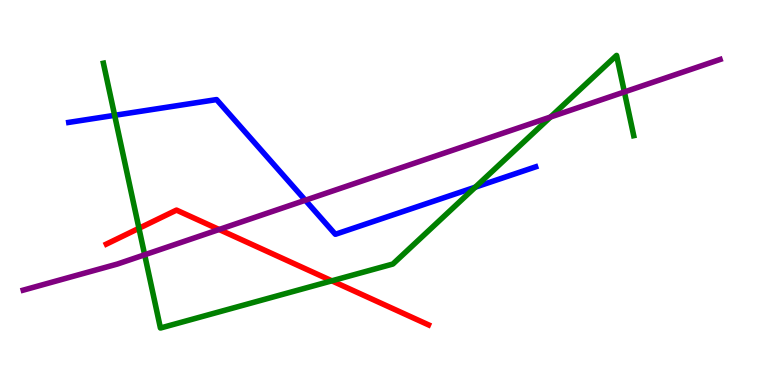[{'lines': ['blue', 'red'], 'intersections': []}, {'lines': ['green', 'red'], 'intersections': [{'x': 1.79, 'y': 4.07}, {'x': 4.28, 'y': 2.71}]}, {'lines': ['purple', 'red'], 'intersections': [{'x': 2.83, 'y': 4.04}]}, {'lines': ['blue', 'green'], 'intersections': [{'x': 1.48, 'y': 7.0}, {'x': 6.13, 'y': 5.14}]}, {'lines': ['blue', 'purple'], 'intersections': [{'x': 3.94, 'y': 4.8}]}, {'lines': ['green', 'purple'], 'intersections': [{'x': 1.87, 'y': 3.38}, {'x': 7.1, 'y': 6.96}, {'x': 8.06, 'y': 7.61}]}]